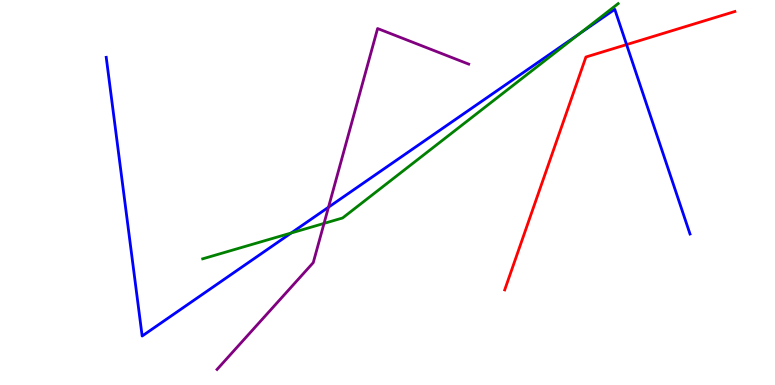[{'lines': ['blue', 'red'], 'intersections': [{'x': 8.08, 'y': 8.84}]}, {'lines': ['green', 'red'], 'intersections': []}, {'lines': ['purple', 'red'], 'intersections': []}, {'lines': ['blue', 'green'], 'intersections': [{'x': 3.76, 'y': 3.95}, {'x': 7.48, 'y': 9.12}]}, {'lines': ['blue', 'purple'], 'intersections': [{'x': 4.24, 'y': 4.62}]}, {'lines': ['green', 'purple'], 'intersections': [{'x': 4.18, 'y': 4.2}]}]